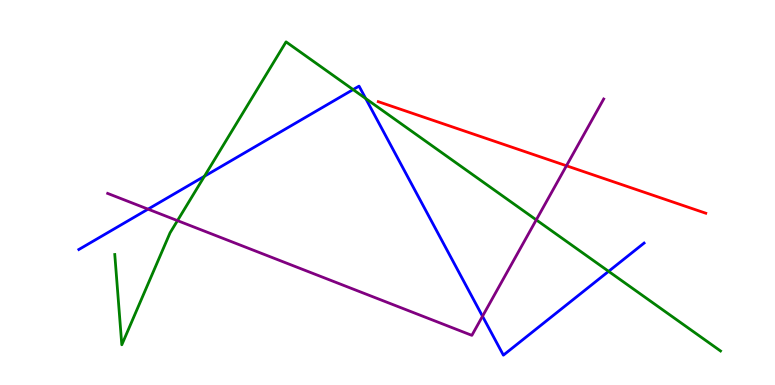[{'lines': ['blue', 'red'], 'intersections': []}, {'lines': ['green', 'red'], 'intersections': []}, {'lines': ['purple', 'red'], 'intersections': [{'x': 7.31, 'y': 5.69}]}, {'lines': ['blue', 'green'], 'intersections': [{'x': 2.64, 'y': 5.42}, {'x': 4.56, 'y': 7.67}, {'x': 4.72, 'y': 7.44}, {'x': 7.85, 'y': 2.95}]}, {'lines': ['blue', 'purple'], 'intersections': [{'x': 1.91, 'y': 4.57}, {'x': 6.23, 'y': 1.79}]}, {'lines': ['green', 'purple'], 'intersections': [{'x': 2.29, 'y': 4.27}, {'x': 6.92, 'y': 4.29}]}]